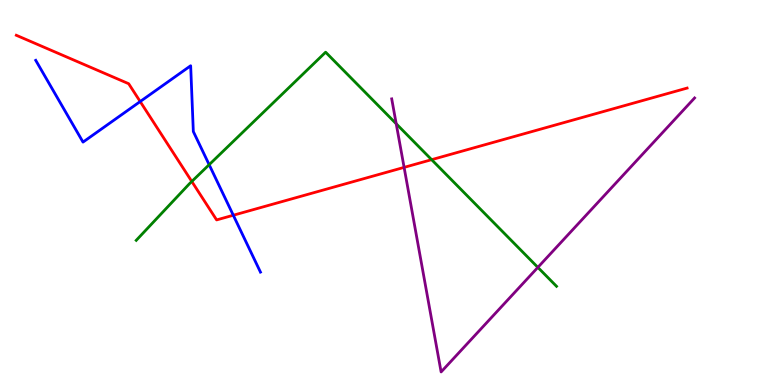[{'lines': ['blue', 'red'], 'intersections': [{'x': 1.81, 'y': 7.36}, {'x': 3.01, 'y': 4.41}]}, {'lines': ['green', 'red'], 'intersections': [{'x': 2.47, 'y': 5.29}, {'x': 5.57, 'y': 5.85}]}, {'lines': ['purple', 'red'], 'intersections': [{'x': 5.21, 'y': 5.65}]}, {'lines': ['blue', 'green'], 'intersections': [{'x': 2.7, 'y': 5.72}]}, {'lines': ['blue', 'purple'], 'intersections': []}, {'lines': ['green', 'purple'], 'intersections': [{'x': 5.11, 'y': 6.79}, {'x': 6.94, 'y': 3.06}]}]